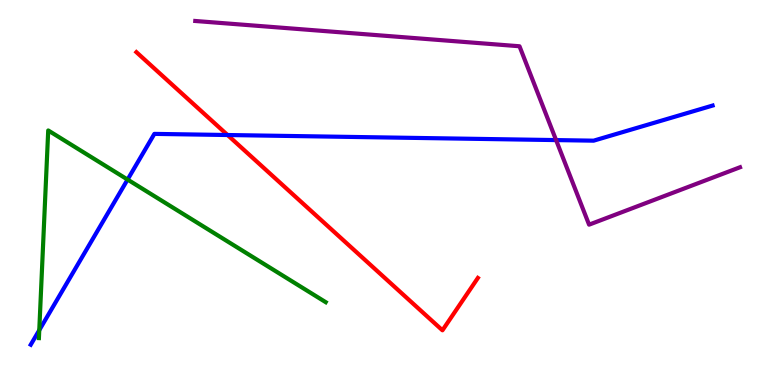[{'lines': ['blue', 'red'], 'intersections': [{'x': 2.94, 'y': 6.49}]}, {'lines': ['green', 'red'], 'intersections': []}, {'lines': ['purple', 'red'], 'intersections': []}, {'lines': ['blue', 'green'], 'intersections': [{'x': 0.507, 'y': 1.42}, {'x': 1.65, 'y': 5.34}]}, {'lines': ['blue', 'purple'], 'intersections': [{'x': 7.18, 'y': 6.36}]}, {'lines': ['green', 'purple'], 'intersections': []}]